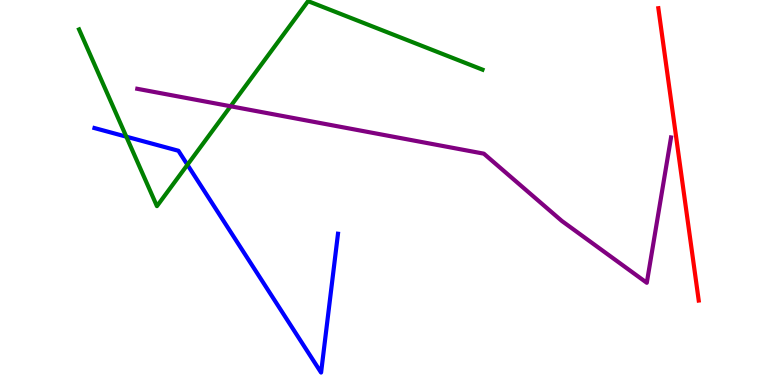[{'lines': ['blue', 'red'], 'intersections': []}, {'lines': ['green', 'red'], 'intersections': []}, {'lines': ['purple', 'red'], 'intersections': []}, {'lines': ['blue', 'green'], 'intersections': [{'x': 1.63, 'y': 6.45}, {'x': 2.42, 'y': 5.72}]}, {'lines': ['blue', 'purple'], 'intersections': []}, {'lines': ['green', 'purple'], 'intersections': [{'x': 2.98, 'y': 7.24}]}]